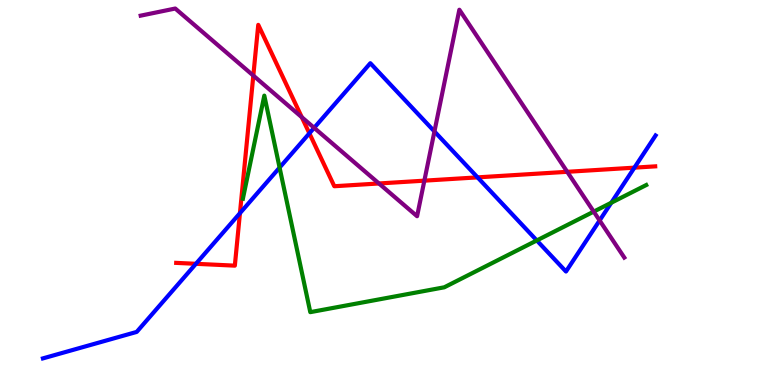[{'lines': ['blue', 'red'], 'intersections': [{'x': 2.53, 'y': 3.15}, {'x': 3.1, 'y': 4.46}, {'x': 3.99, 'y': 6.54}, {'x': 6.16, 'y': 5.39}, {'x': 8.19, 'y': 5.65}]}, {'lines': ['green', 'red'], 'intersections': []}, {'lines': ['purple', 'red'], 'intersections': [{'x': 3.27, 'y': 8.04}, {'x': 3.89, 'y': 6.96}, {'x': 4.89, 'y': 5.23}, {'x': 5.48, 'y': 5.31}, {'x': 7.32, 'y': 5.54}]}, {'lines': ['blue', 'green'], 'intersections': [{'x': 3.61, 'y': 5.65}, {'x': 6.93, 'y': 3.75}, {'x': 7.89, 'y': 4.73}]}, {'lines': ['blue', 'purple'], 'intersections': [{'x': 4.05, 'y': 6.68}, {'x': 5.61, 'y': 6.59}, {'x': 7.74, 'y': 4.27}]}, {'lines': ['green', 'purple'], 'intersections': [{'x': 7.66, 'y': 4.5}]}]